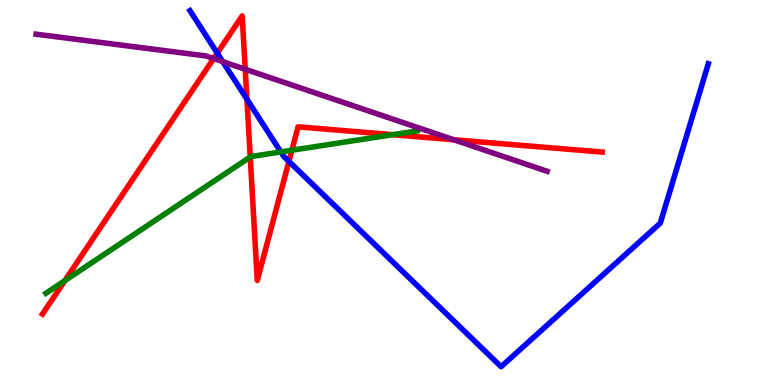[{'lines': ['blue', 'red'], 'intersections': [{'x': 2.8, 'y': 8.62}, {'x': 3.19, 'y': 7.42}, {'x': 3.73, 'y': 5.81}]}, {'lines': ['green', 'red'], 'intersections': [{'x': 0.837, 'y': 2.71}, {'x': 3.23, 'y': 5.92}, {'x': 3.77, 'y': 6.1}, {'x': 5.07, 'y': 6.5}]}, {'lines': ['purple', 'red'], 'intersections': [{'x': 2.76, 'y': 8.48}, {'x': 3.16, 'y': 8.2}, {'x': 5.86, 'y': 6.37}]}, {'lines': ['blue', 'green'], 'intersections': [{'x': 3.62, 'y': 6.05}]}, {'lines': ['blue', 'purple'], 'intersections': [{'x': 2.87, 'y': 8.4}]}, {'lines': ['green', 'purple'], 'intersections': []}]